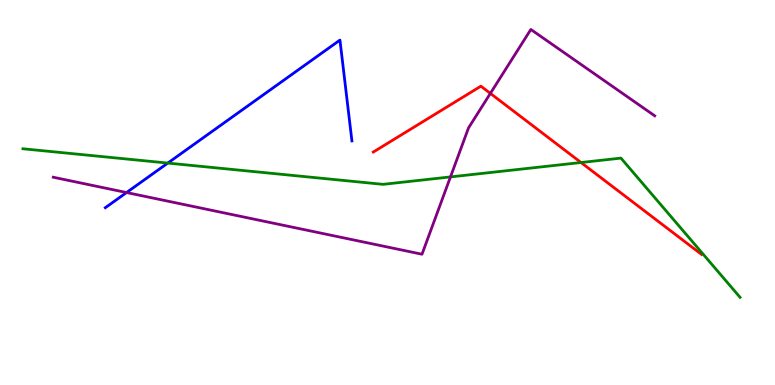[{'lines': ['blue', 'red'], 'intersections': []}, {'lines': ['green', 'red'], 'intersections': [{'x': 7.5, 'y': 5.78}]}, {'lines': ['purple', 'red'], 'intersections': [{'x': 6.33, 'y': 7.57}]}, {'lines': ['blue', 'green'], 'intersections': [{'x': 2.16, 'y': 5.76}]}, {'lines': ['blue', 'purple'], 'intersections': [{'x': 1.63, 'y': 5.0}]}, {'lines': ['green', 'purple'], 'intersections': [{'x': 5.81, 'y': 5.4}]}]